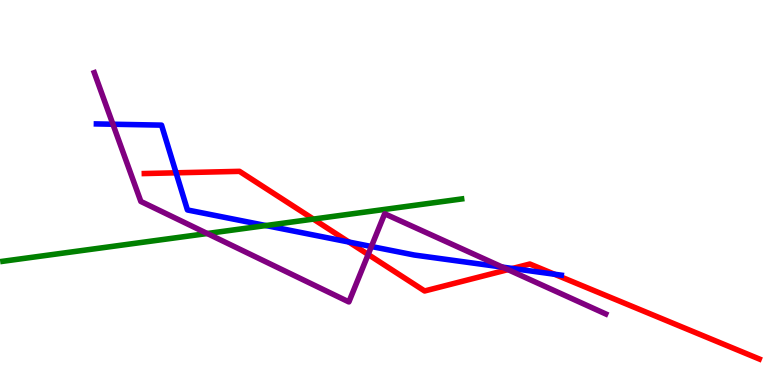[{'lines': ['blue', 'red'], 'intersections': [{'x': 2.27, 'y': 5.51}, {'x': 4.5, 'y': 3.71}, {'x': 6.61, 'y': 3.03}, {'x': 7.15, 'y': 2.88}]}, {'lines': ['green', 'red'], 'intersections': [{'x': 4.04, 'y': 4.31}]}, {'lines': ['purple', 'red'], 'intersections': [{'x': 4.75, 'y': 3.39}, {'x': 6.55, 'y': 3.0}]}, {'lines': ['blue', 'green'], 'intersections': [{'x': 3.43, 'y': 4.14}]}, {'lines': ['blue', 'purple'], 'intersections': [{'x': 1.46, 'y': 6.77}, {'x': 4.79, 'y': 3.6}, {'x': 6.48, 'y': 3.06}]}, {'lines': ['green', 'purple'], 'intersections': [{'x': 2.67, 'y': 3.93}]}]